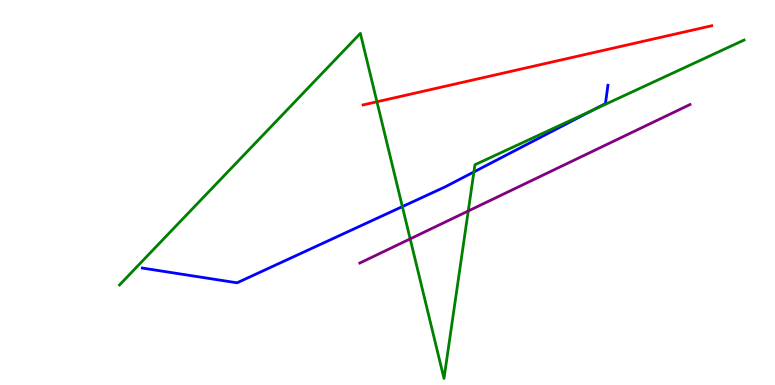[{'lines': ['blue', 'red'], 'intersections': []}, {'lines': ['green', 'red'], 'intersections': [{'x': 4.86, 'y': 7.36}]}, {'lines': ['purple', 'red'], 'intersections': []}, {'lines': ['blue', 'green'], 'intersections': [{'x': 5.19, 'y': 4.63}, {'x': 6.11, 'y': 5.53}, {'x': 7.65, 'y': 7.14}]}, {'lines': ['blue', 'purple'], 'intersections': []}, {'lines': ['green', 'purple'], 'intersections': [{'x': 5.29, 'y': 3.8}, {'x': 6.04, 'y': 4.52}]}]